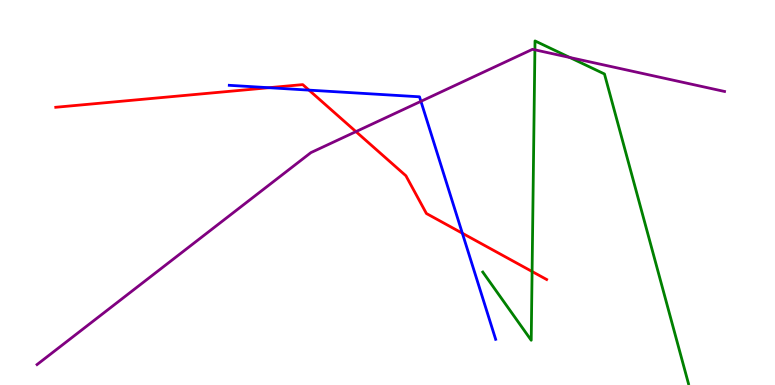[{'lines': ['blue', 'red'], 'intersections': [{'x': 3.47, 'y': 7.72}, {'x': 3.99, 'y': 7.66}, {'x': 5.97, 'y': 3.94}]}, {'lines': ['green', 'red'], 'intersections': [{'x': 6.87, 'y': 2.95}]}, {'lines': ['purple', 'red'], 'intersections': [{'x': 4.59, 'y': 6.58}]}, {'lines': ['blue', 'green'], 'intersections': []}, {'lines': ['blue', 'purple'], 'intersections': [{'x': 5.43, 'y': 7.37}]}, {'lines': ['green', 'purple'], 'intersections': [{'x': 6.9, 'y': 8.71}, {'x': 7.35, 'y': 8.51}]}]